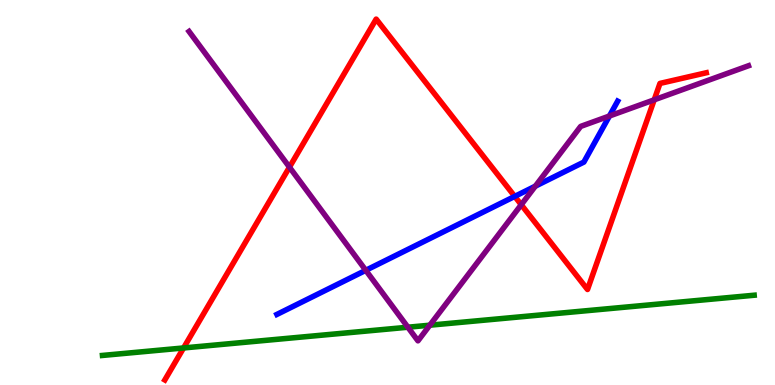[{'lines': ['blue', 'red'], 'intersections': [{'x': 6.64, 'y': 4.9}]}, {'lines': ['green', 'red'], 'intersections': [{'x': 2.37, 'y': 0.962}]}, {'lines': ['purple', 'red'], 'intersections': [{'x': 3.73, 'y': 5.66}, {'x': 6.73, 'y': 4.68}, {'x': 8.44, 'y': 7.41}]}, {'lines': ['blue', 'green'], 'intersections': []}, {'lines': ['blue', 'purple'], 'intersections': [{'x': 4.72, 'y': 2.98}, {'x': 6.91, 'y': 5.16}, {'x': 7.86, 'y': 6.99}]}, {'lines': ['green', 'purple'], 'intersections': [{'x': 5.26, 'y': 1.5}, {'x': 5.55, 'y': 1.55}]}]